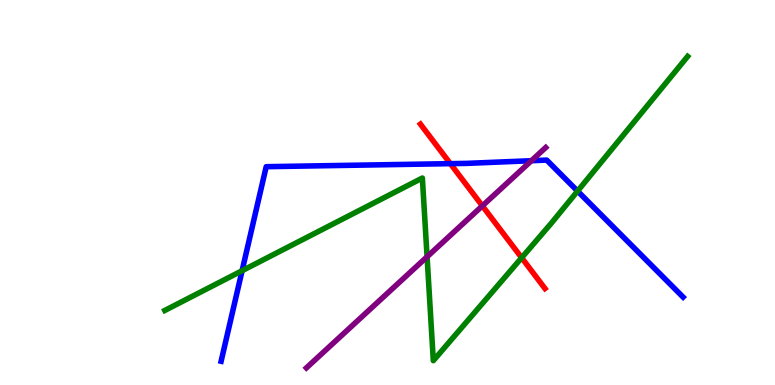[{'lines': ['blue', 'red'], 'intersections': [{'x': 5.81, 'y': 5.75}]}, {'lines': ['green', 'red'], 'intersections': [{'x': 6.73, 'y': 3.3}]}, {'lines': ['purple', 'red'], 'intersections': [{'x': 6.22, 'y': 4.65}]}, {'lines': ['blue', 'green'], 'intersections': [{'x': 3.12, 'y': 2.97}, {'x': 7.45, 'y': 5.04}]}, {'lines': ['blue', 'purple'], 'intersections': [{'x': 6.86, 'y': 5.83}]}, {'lines': ['green', 'purple'], 'intersections': [{'x': 5.51, 'y': 3.33}]}]